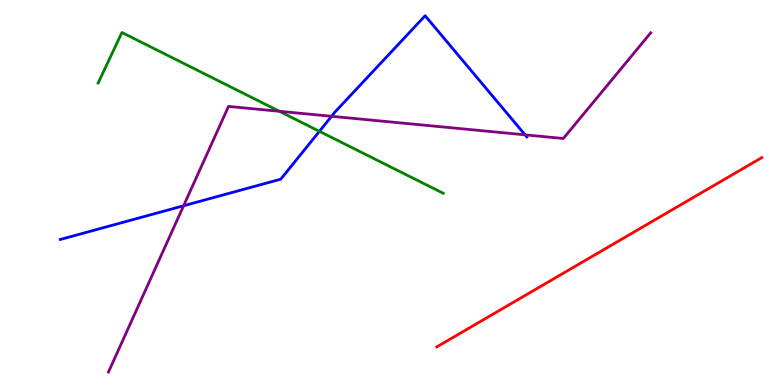[{'lines': ['blue', 'red'], 'intersections': []}, {'lines': ['green', 'red'], 'intersections': []}, {'lines': ['purple', 'red'], 'intersections': []}, {'lines': ['blue', 'green'], 'intersections': [{'x': 4.12, 'y': 6.59}]}, {'lines': ['blue', 'purple'], 'intersections': [{'x': 2.37, 'y': 4.66}, {'x': 4.28, 'y': 6.98}, {'x': 6.78, 'y': 6.5}]}, {'lines': ['green', 'purple'], 'intersections': [{'x': 3.6, 'y': 7.11}]}]